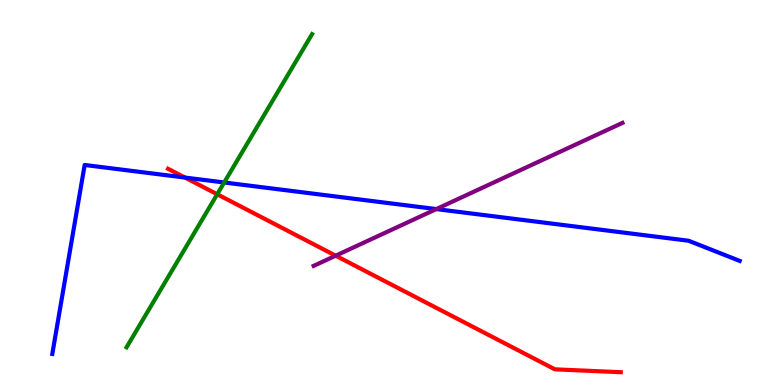[{'lines': ['blue', 'red'], 'intersections': [{'x': 2.39, 'y': 5.39}]}, {'lines': ['green', 'red'], 'intersections': [{'x': 2.8, 'y': 4.95}]}, {'lines': ['purple', 'red'], 'intersections': [{'x': 4.33, 'y': 3.36}]}, {'lines': ['blue', 'green'], 'intersections': [{'x': 2.89, 'y': 5.26}]}, {'lines': ['blue', 'purple'], 'intersections': [{'x': 5.63, 'y': 4.57}]}, {'lines': ['green', 'purple'], 'intersections': []}]